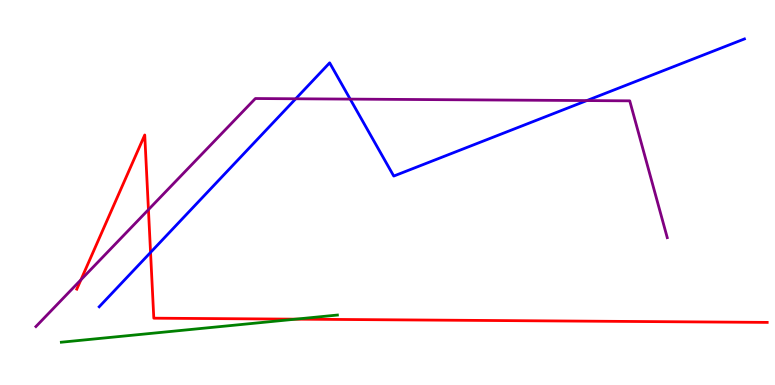[{'lines': ['blue', 'red'], 'intersections': [{'x': 1.94, 'y': 3.44}]}, {'lines': ['green', 'red'], 'intersections': [{'x': 3.81, 'y': 1.71}]}, {'lines': ['purple', 'red'], 'intersections': [{'x': 1.04, 'y': 2.73}, {'x': 1.92, 'y': 4.55}]}, {'lines': ['blue', 'green'], 'intersections': []}, {'lines': ['blue', 'purple'], 'intersections': [{'x': 3.82, 'y': 7.43}, {'x': 4.52, 'y': 7.43}, {'x': 7.57, 'y': 7.39}]}, {'lines': ['green', 'purple'], 'intersections': []}]